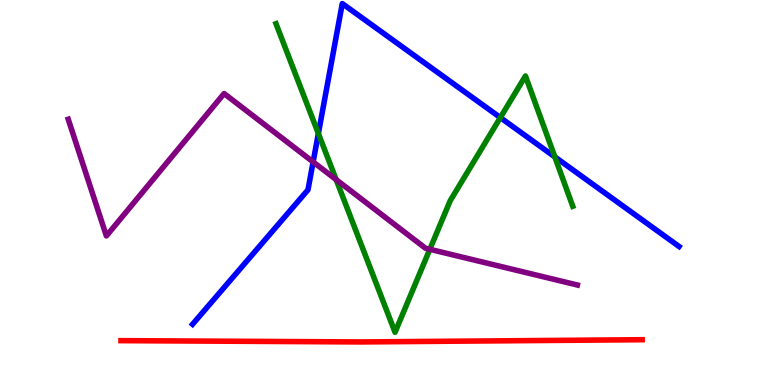[{'lines': ['blue', 'red'], 'intersections': []}, {'lines': ['green', 'red'], 'intersections': []}, {'lines': ['purple', 'red'], 'intersections': []}, {'lines': ['blue', 'green'], 'intersections': [{'x': 4.11, 'y': 6.53}, {'x': 6.46, 'y': 6.95}, {'x': 7.16, 'y': 5.92}]}, {'lines': ['blue', 'purple'], 'intersections': [{'x': 4.04, 'y': 5.79}]}, {'lines': ['green', 'purple'], 'intersections': [{'x': 4.34, 'y': 5.33}, {'x': 5.55, 'y': 3.52}]}]